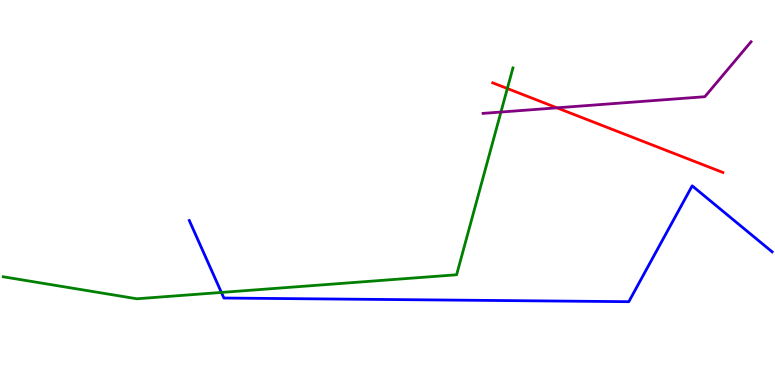[{'lines': ['blue', 'red'], 'intersections': []}, {'lines': ['green', 'red'], 'intersections': [{'x': 6.55, 'y': 7.7}]}, {'lines': ['purple', 'red'], 'intersections': [{'x': 7.19, 'y': 7.2}]}, {'lines': ['blue', 'green'], 'intersections': [{'x': 2.86, 'y': 2.4}]}, {'lines': ['blue', 'purple'], 'intersections': []}, {'lines': ['green', 'purple'], 'intersections': [{'x': 6.46, 'y': 7.09}]}]